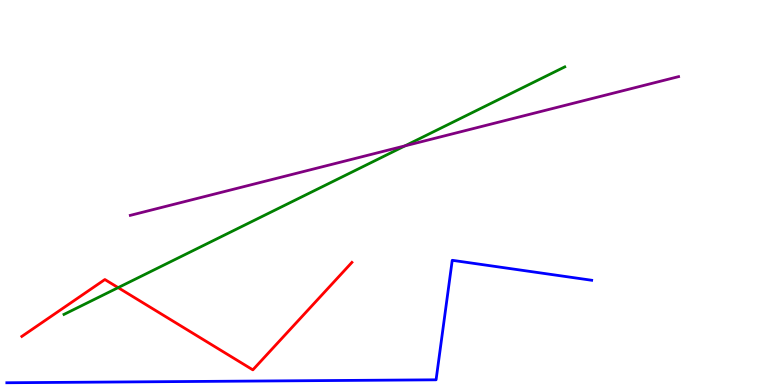[{'lines': ['blue', 'red'], 'intersections': []}, {'lines': ['green', 'red'], 'intersections': [{'x': 1.52, 'y': 2.53}]}, {'lines': ['purple', 'red'], 'intersections': []}, {'lines': ['blue', 'green'], 'intersections': []}, {'lines': ['blue', 'purple'], 'intersections': []}, {'lines': ['green', 'purple'], 'intersections': [{'x': 5.23, 'y': 6.21}]}]